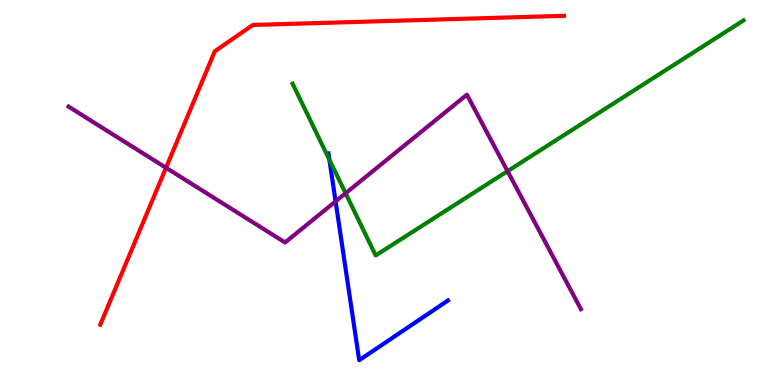[{'lines': ['blue', 'red'], 'intersections': []}, {'lines': ['green', 'red'], 'intersections': []}, {'lines': ['purple', 'red'], 'intersections': [{'x': 2.14, 'y': 5.64}]}, {'lines': ['blue', 'green'], 'intersections': [{'x': 4.25, 'y': 5.85}]}, {'lines': ['blue', 'purple'], 'intersections': [{'x': 4.33, 'y': 4.77}]}, {'lines': ['green', 'purple'], 'intersections': [{'x': 4.46, 'y': 4.98}, {'x': 6.55, 'y': 5.55}]}]